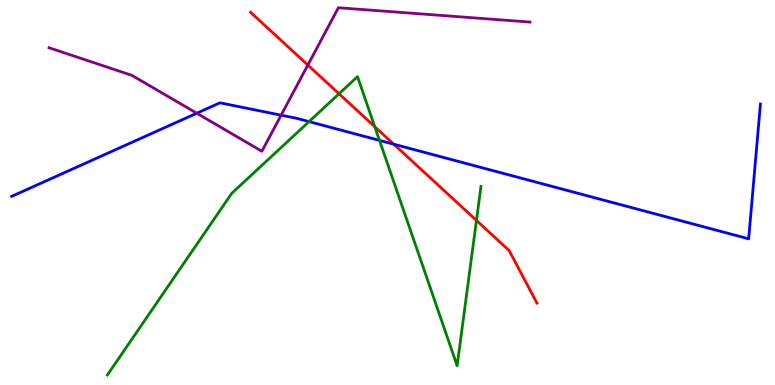[{'lines': ['blue', 'red'], 'intersections': [{'x': 5.08, 'y': 6.25}]}, {'lines': ['green', 'red'], 'intersections': [{'x': 4.37, 'y': 7.56}, {'x': 4.84, 'y': 6.71}, {'x': 6.15, 'y': 4.28}]}, {'lines': ['purple', 'red'], 'intersections': [{'x': 3.97, 'y': 8.31}]}, {'lines': ['blue', 'green'], 'intersections': [{'x': 3.99, 'y': 6.84}, {'x': 4.9, 'y': 6.35}]}, {'lines': ['blue', 'purple'], 'intersections': [{'x': 2.54, 'y': 7.06}, {'x': 3.63, 'y': 7.01}]}, {'lines': ['green', 'purple'], 'intersections': []}]